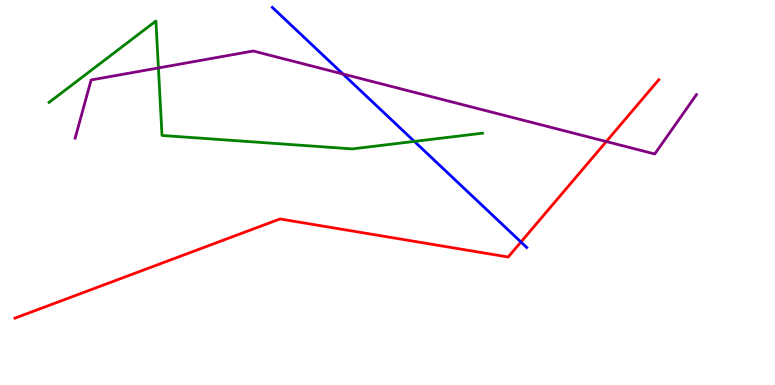[{'lines': ['blue', 'red'], 'intersections': [{'x': 6.72, 'y': 3.71}]}, {'lines': ['green', 'red'], 'intersections': []}, {'lines': ['purple', 'red'], 'intersections': [{'x': 7.82, 'y': 6.32}]}, {'lines': ['blue', 'green'], 'intersections': [{'x': 5.35, 'y': 6.33}]}, {'lines': ['blue', 'purple'], 'intersections': [{'x': 4.42, 'y': 8.08}]}, {'lines': ['green', 'purple'], 'intersections': [{'x': 2.04, 'y': 8.24}]}]